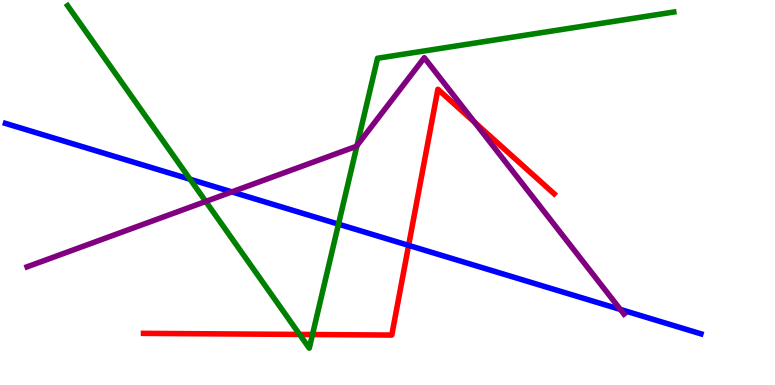[{'lines': ['blue', 'red'], 'intersections': [{'x': 5.27, 'y': 3.63}]}, {'lines': ['green', 'red'], 'intersections': [{'x': 3.87, 'y': 1.31}, {'x': 4.03, 'y': 1.31}]}, {'lines': ['purple', 'red'], 'intersections': [{'x': 6.12, 'y': 6.83}]}, {'lines': ['blue', 'green'], 'intersections': [{'x': 2.45, 'y': 5.34}, {'x': 4.37, 'y': 4.18}]}, {'lines': ['blue', 'purple'], 'intersections': [{'x': 2.99, 'y': 5.02}, {'x': 8.0, 'y': 1.96}]}, {'lines': ['green', 'purple'], 'intersections': [{'x': 2.65, 'y': 4.77}, {'x': 4.61, 'y': 6.22}]}]